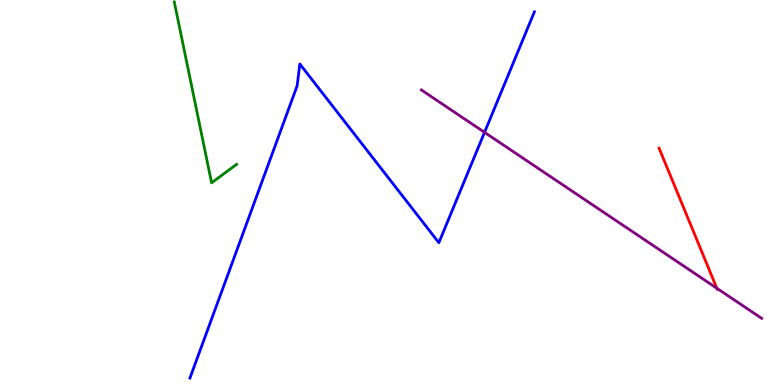[{'lines': ['blue', 'red'], 'intersections': []}, {'lines': ['green', 'red'], 'intersections': []}, {'lines': ['purple', 'red'], 'intersections': [{'x': 9.25, 'y': 2.51}]}, {'lines': ['blue', 'green'], 'intersections': []}, {'lines': ['blue', 'purple'], 'intersections': [{'x': 6.25, 'y': 6.56}]}, {'lines': ['green', 'purple'], 'intersections': []}]